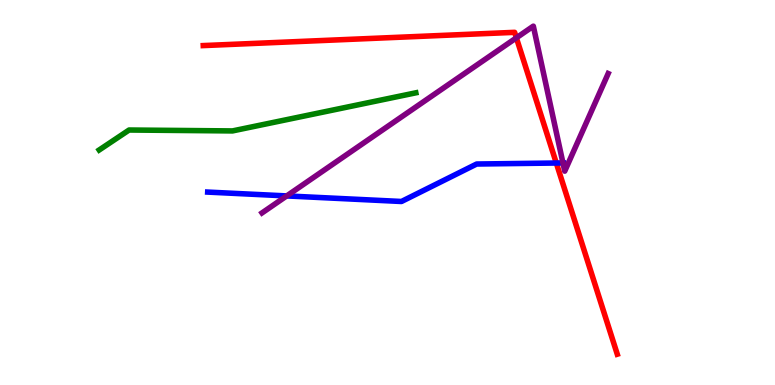[{'lines': ['blue', 'red'], 'intersections': [{'x': 7.18, 'y': 5.77}]}, {'lines': ['green', 'red'], 'intersections': []}, {'lines': ['purple', 'red'], 'intersections': [{'x': 6.66, 'y': 9.02}]}, {'lines': ['blue', 'green'], 'intersections': []}, {'lines': ['blue', 'purple'], 'intersections': [{'x': 3.7, 'y': 4.91}, {'x': 7.26, 'y': 5.77}]}, {'lines': ['green', 'purple'], 'intersections': []}]